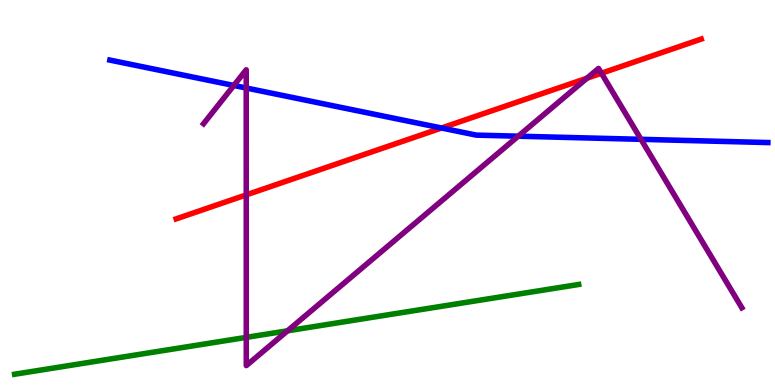[{'lines': ['blue', 'red'], 'intersections': [{'x': 5.7, 'y': 6.68}]}, {'lines': ['green', 'red'], 'intersections': []}, {'lines': ['purple', 'red'], 'intersections': [{'x': 3.18, 'y': 4.94}, {'x': 7.57, 'y': 7.97}, {'x': 7.76, 'y': 8.1}]}, {'lines': ['blue', 'green'], 'intersections': []}, {'lines': ['blue', 'purple'], 'intersections': [{'x': 3.02, 'y': 7.78}, {'x': 3.18, 'y': 7.71}, {'x': 6.69, 'y': 6.46}, {'x': 8.27, 'y': 6.38}]}, {'lines': ['green', 'purple'], 'intersections': [{'x': 3.18, 'y': 1.24}, {'x': 3.71, 'y': 1.41}]}]